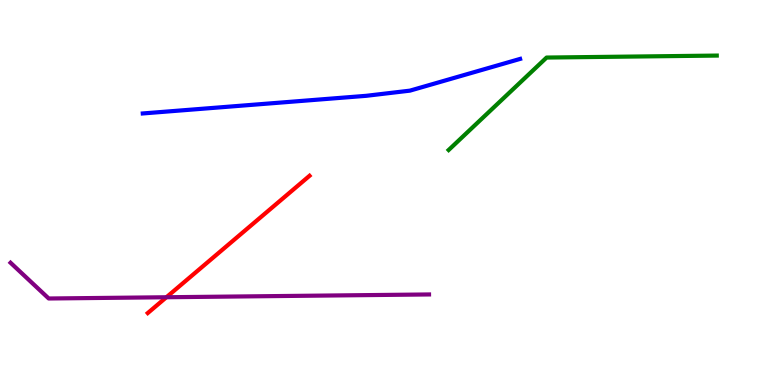[{'lines': ['blue', 'red'], 'intersections': []}, {'lines': ['green', 'red'], 'intersections': []}, {'lines': ['purple', 'red'], 'intersections': [{'x': 2.15, 'y': 2.28}]}, {'lines': ['blue', 'green'], 'intersections': []}, {'lines': ['blue', 'purple'], 'intersections': []}, {'lines': ['green', 'purple'], 'intersections': []}]